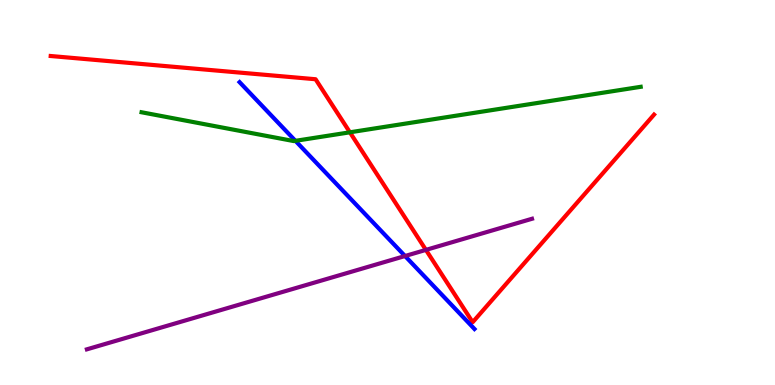[{'lines': ['blue', 'red'], 'intersections': []}, {'lines': ['green', 'red'], 'intersections': [{'x': 4.51, 'y': 6.56}]}, {'lines': ['purple', 'red'], 'intersections': [{'x': 5.5, 'y': 3.51}]}, {'lines': ['blue', 'green'], 'intersections': [{'x': 3.81, 'y': 6.34}]}, {'lines': ['blue', 'purple'], 'intersections': [{'x': 5.23, 'y': 3.35}]}, {'lines': ['green', 'purple'], 'intersections': []}]